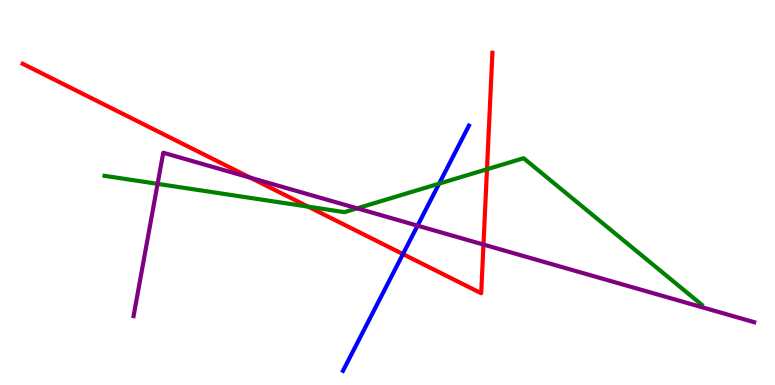[{'lines': ['blue', 'red'], 'intersections': [{'x': 5.2, 'y': 3.4}]}, {'lines': ['green', 'red'], 'intersections': [{'x': 3.98, 'y': 4.63}, {'x': 6.28, 'y': 5.6}]}, {'lines': ['purple', 'red'], 'intersections': [{'x': 3.23, 'y': 5.38}, {'x': 6.24, 'y': 3.65}]}, {'lines': ['blue', 'green'], 'intersections': [{'x': 5.67, 'y': 5.23}]}, {'lines': ['blue', 'purple'], 'intersections': [{'x': 5.39, 'y': 4.14}]}, {'lines': ['green', 'purple'], 'intersections': [{'x': 2.03, 'y': 5.22}, {'x': 4.61, 'y': 4.59}]}]